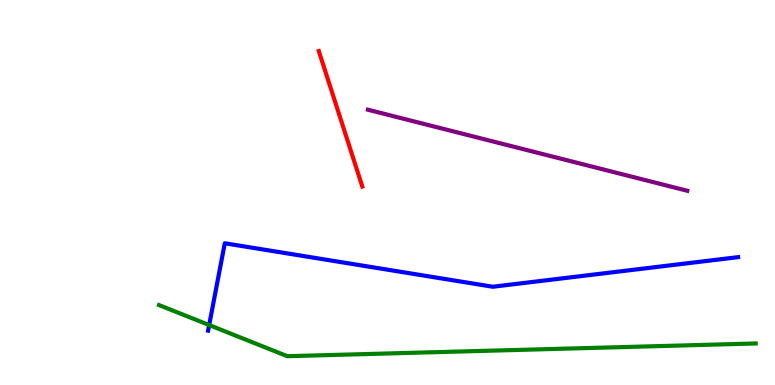[{'lines': ['blue', 'red'], 'intersections': []}, {'lines': ['green', 'red'], 'intersections': []}, {'lines': ['purple', 'red'], 'intersections': []}, {'lines': ['blue', 'green'], 'intersections': [{'x': 2.7, 'y': 1.56}]}, {'lines': ['blue', 'purple'], 'intersections': []}, {'lines': ['green', 'purple'], 'intersections': []}]